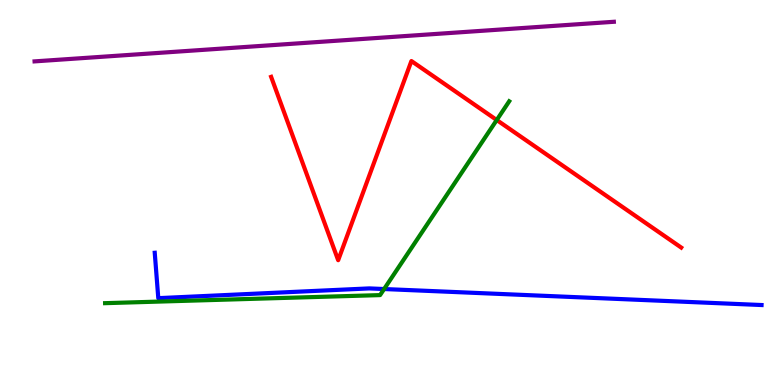[{'lines': ['blue', 'red'], 'intersections': []}, {'lines': ['green', 'red'], 'intersections': [{'x': 6.41, 'y': 6.88}]}, {'lines': ['purple', 'red'], 'intersections': []}, {'lines': ['blue', 'green'], 'intersections': [{'x': 4.96, 'y': 2.49}]}, {'lines': ['blue', 'purple'], 'intersections': []}, {'lines': ['green', 'purple'], 'intersections': []}]